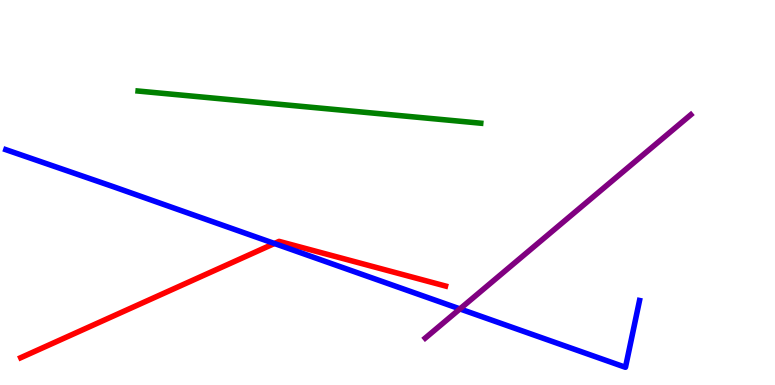[{'lines': ['blue', 'red'], 'intersections': [{'x': 3.54, 'y': 3.68}]}, {'lines': ['green', 'red'], 'intersections': []}, {'lines': ['purple', 'red'], 'intersections': []}, {'lines': ['blue', 'green'], 'intersections': []}, {'lines': ['blue', 'purple'], 'intersections': [{'x': 5.93, 'y': 1.98}]}, {'lines': ['green', 'purple'], 'intersections': []}]